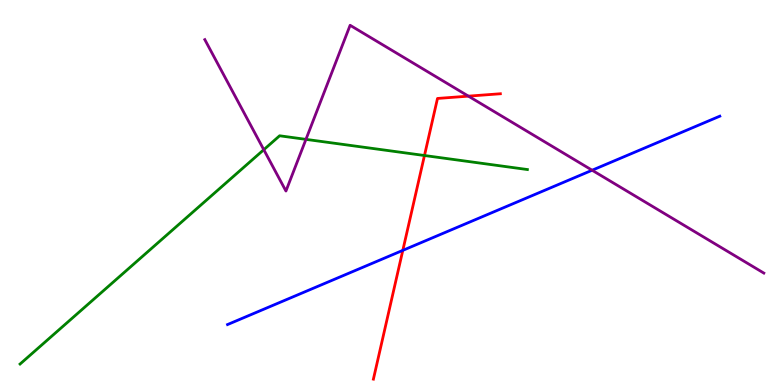[{'lines': ['blue', 'red'], 'intersections': [{'x': 5.2, 'y': 3.5}]}, {'lines': ['green', 'red'], 'intersections': [{'x': 5.48, 'y': 5.96}]}, {'lines': ['purple', 'red'], 'intersections': [{'x': 6.04, 'y': 7.5}]}, {'lines': ['blue', 'green'], 'intersections': []}, {'lines': ['blue', 'purple'], 'intersections': [{'x': 7.64, 'y': 5.58}]}, {'lines': ['green', 'purple'], 'intersections': [{'x': 3.4, 'y': 6.11}, {'x': 3.95, 'y': 6.38}]}]